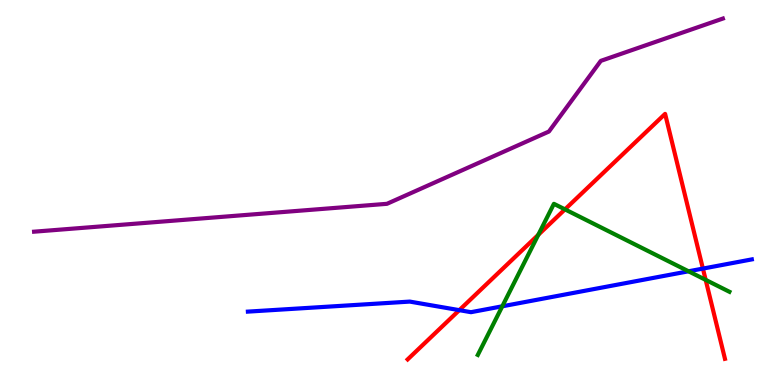[{'lines': ['blue', 'red'], 'intersections': [{'x': 5.93, 'y': 1.94}, {'x': 9.07, 'y': 3.02}]}, {'lines': ['green', 'red'], 'intersections': [{'x': 6.95, 'y': 3.9}, {'x': 7.29, 'y': 4.56}, {'x': 9.11, 'y': 2.73}]}, {'lines': ['purple', 'red'], 'intersections': []}, {'lines': ['blue', 'green'], 'intersections': [{'x': 6.48, 'y': 2.04}, {'x': 8.88, 'y': 2.95}]}, {'lines': ['blue', 'purple'], 'intersections': []}, {'lines': ['green', 'purple'], 'intersections': []}]